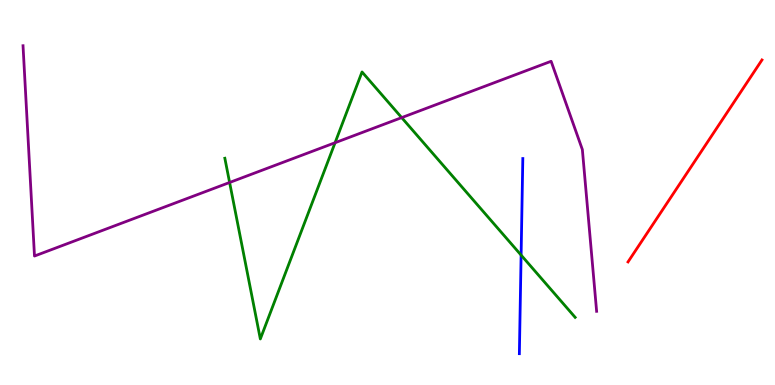[{'lines': ['blue', 'red'], 'intersections': []}, {'lines': ['green', 'red'], 'intersections': []}, {'lines': ['purple', 'red'], 'intersections': []}, {'lines': ['blue', 'green'], 'intersections': [{'x': 6.72, 'y': 3.37}]}, {'lines': ['blue', 'purple'], 'intersections': []}, {'lines': ['green', 'purple'], 'intersections': [{'x': 2.96, 'y': 5.26}, {'x': 4.32, 'y': 6.29}, {'x': 5.18, 'y': 6.95}]}]